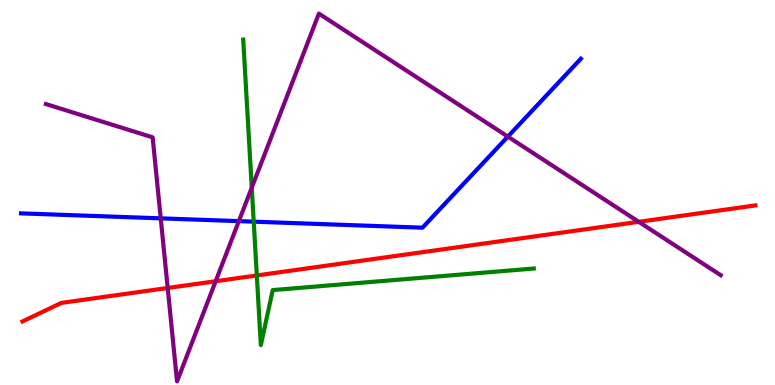[{'lines': ['blue', 'red'], 'intersections': []}, {'lines': ['green', 'red'], 'intersections': [{'x': 3.31, 'y': 2.85}]}, {'lines': ['purple', 'red'], 'intersections': [{'x': 2.16, 'y': 2.52}, {'x': 2.78, 'y': 2.7}, {'x': 8.24, 'y': 4.24}]}, {'lines': ['blue', 'green'], 'intersections': [{'x': 3.27, 'y': 4.24}]}, {'lines': ['blue', 'purple'], 'intersections': [{'x': 2.07, 'y': 4.33}, {'x': 3.08, 'y': 4.26}, {'x': 6.55, 'y': 6.45}]}, {'lines': ['green', 'purple'], 'intersections': [{'x': 3.25, 'y': 5.13}]}]